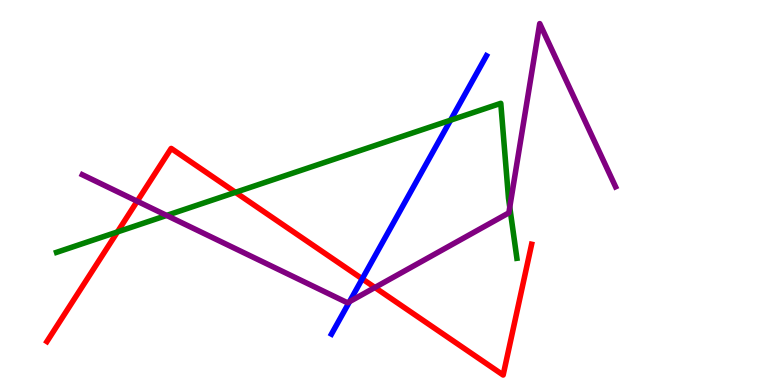[{'lines': ['blue', 'red'], 'intersections': [{'x': 4.67, 'y': 2.76}]}, {'lines': ['green', 'red'], 'intersections': [{'x': 1.52, 'y': 3.98}, {'x': 3.04, 'y': 5.0}]}, {'lines': ['purple', 'red'], 'intersections': [{'x': 1.77, 'y': 4.77}, {'x': 4.84, 'y': 2.53}]}, {'lines': ['blue', 'green'], 'intersections': [{'x': 5.81, 'y': 6.88}]}, {'lines': ['blue', 'purple'], 'intersections': [{'x': 4.51, 'y': 2.17}]}, {'lines': ['green', 'purple'], 'intersections': [{'x': 2.15, 'y': 4.4}, {'x': 6.58, 'y': 4.62}]}]